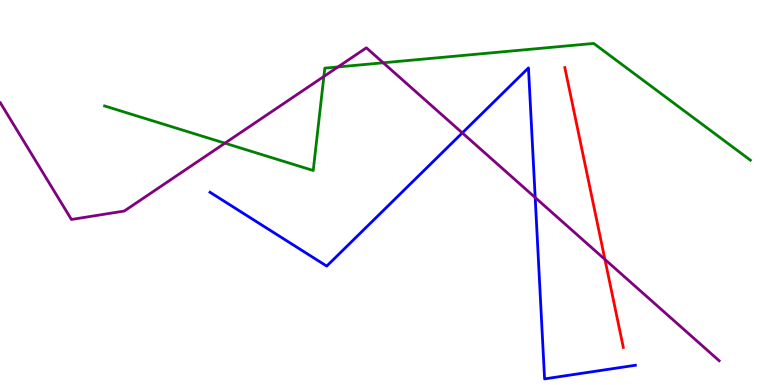[{'lines': ['blue', 'red'], 'intersections': []}, {'lines': ['green', 'red'], 'intersections': []}, {'lines': ['purple', 'red'], 'intersections': [{'x': 7.81, 'y': 3.26}]}, {'lines': ['blue', 'green'], 'intersections': []}, {'lines': ['blue', 'purple'], 'intersections': [{'x': 5.97, 'y': 6.55}, {'x': 6.91, 'y': 4.87}]}, {'lines': ['green', 'purple'], 'intersections': [{'x': 2.9, 'y': 6.28}, {'x': 4.18, 'y': 8.01}, {'x': 4.36, 'y': 8.26}, {'x': 4.94, 'y': 8.37}]}]